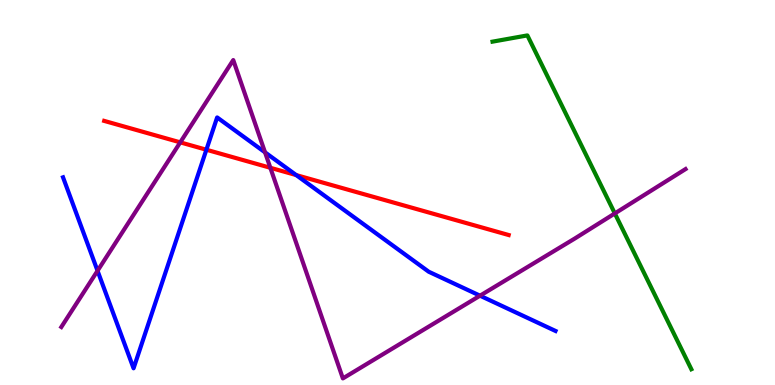[{'lines': ['blue', 'red'], 'intersections': [{'x': 2.66, 'y': 6.11}, {'x': 3.82, 'y': 5.45}]}, {'lines': ['green', 'red'], 'intersections': []}, {'lines': ['purple', 'red'], 'intersections': [{'x': 2.33, 'y': 6.3}, {'x': 3.49, 'y': 5.64}]}, {'lines': ['blue', 'green'], 'intersections': []}, {'lines': ['blue', 'purple'], 'intersections': [{'x': 1.26, 'y': 2.97}, {'x': 3.42, 'y': 6.04}, {'x': 6.19, 'y': 2.32}]}, {'lines': ['green', 'purple'], 'intersections': [{'x': 7.93, 'y': 4.46}]}]